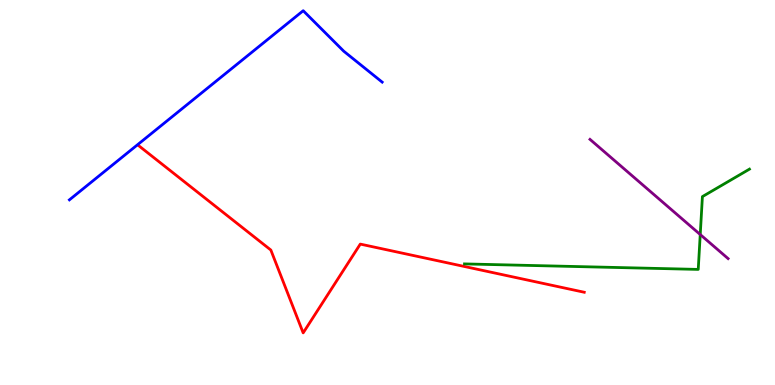[{'lines': ['blue', 'red'], 'intersections': []}, {'lines': ['green', 'red'], 'intersections': []}, {'lines': ['purple', 'red'], 'intersections': []}, {'lines': ['blue', 'green'], 'intersections': []}, {'lines': ['blue', 'purple'], 'intersections': []}, {'lines': ['green', 'purple'], 'intersections': [{'x': 9.04, 'y': 3.91}]}]